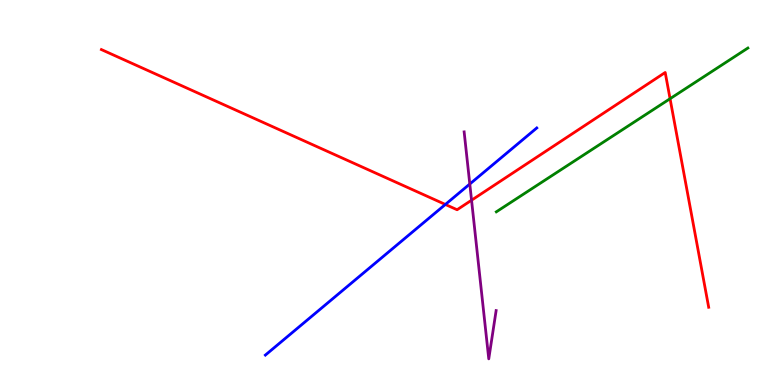[{'lines': ['blue', 'red'], 'intersections': [{'x': 5.75, 'y': 4.69}]}, {'lines': ['green', 'red'], 'intersections': [{'x': 8.65, 'y': 7.44}]}, {'lines': ['purple', 'red'], 'intersections': [{'x': 6.08, 'y': 4.8}]}, {'lines': ['blue', 'green'], 'intersections': []}, {'lines': ['blue', 'purple'], 'intersections': [{'x': 6.06, 'y': 5.22}]}, {'lines': ['green', 'purple'], 'intersections': []}]